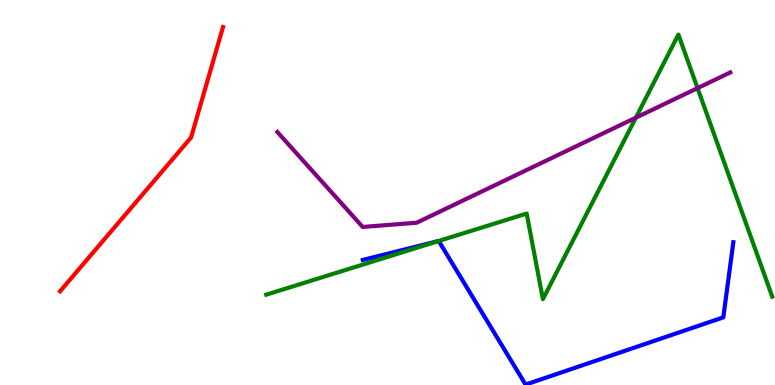[{'lines': ['blue', 'red'], 'intersections': []}, {'lines': ['green', 'red'], 'intersections': []}, {'lines': ['purple', 'red'], 'intersections': []}, {'lines': ['blue', 'green'], 'intersections': [{'x': 5.66, 'y': 3.74}]}, {'lines': ['blue', 'purple'], 'intersections': []}, {'lines': ['green', 'purple'], 'intersections': [{'x': 8.2, 'y': 6.94}, {'x': 9.0, 'y': 7.71}]}]